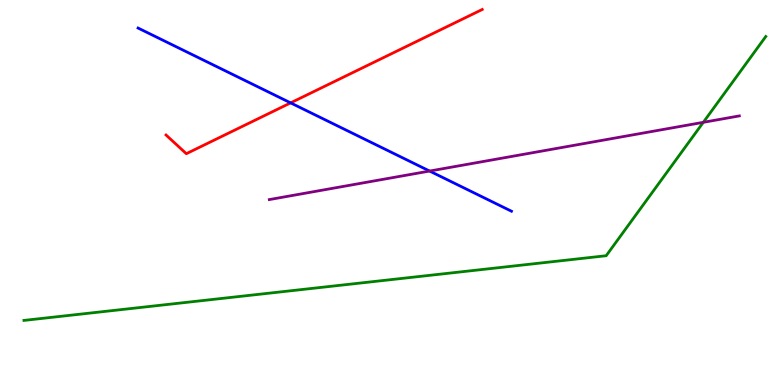[{'lines': ['blue', 'red'], 'intersections': [{'x': 3.75, 'y': 7.33}]}, {'lines': ['green', 'red'], 'intersections': []}, {'lines': ['purple', 'red'], 'intersections': []}, {'lines': ['blue', 'green'], 'intersections': []}, {'lines': ['blue', 'purple'], 'intersections': [{'x': 5.54, 'y': 5.56}]}, {'lines': ['green', 'purple'], 'intersections': [{'x': 9.07, 'y': 6.82}]}]